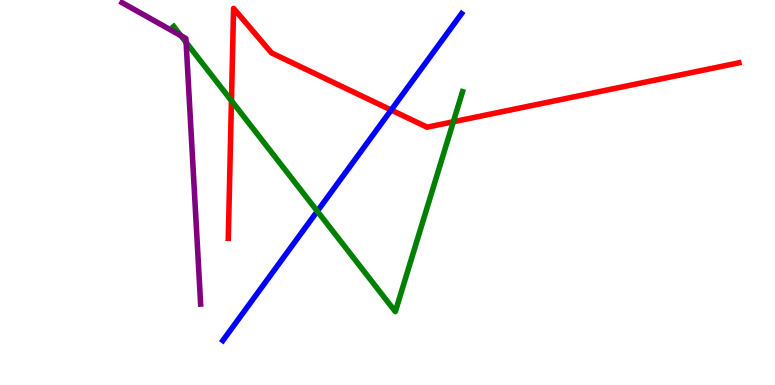[{'lines': ['blue', 'red'], 'intersections': [{'x': 5.05, 'y': 7.14}]}, {'lines': ['green', 'red'], 'intersections': [{'x': 2.99, 'y': 7.38}, {'x': 5.85, 'y': 6.84}]}, {'lines': ['purple', 'red'], 'intersections': []}, {'lines': ['blue', 'green'], 'intersections': [{'x': 4.09, 'y': 4.51}]}, {'lines': ['blue', 'purple'], 'intersections': []}, {'lines': ['green', 'purple'], 'intersections': [{'x': 2.33, 'y': 9.07}, {'x': 2.4, 'y': 8.9}]}]